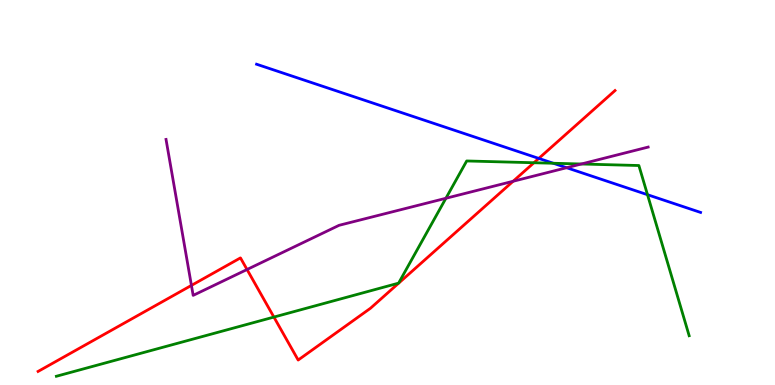[{'lines': ['blue', 'red'], 'intersections': [{'x': 6.95, 'y': 5.89}]}, {'lines': ['green', 'red'], 'intersections': [{'x': 3.53, 'y': 1.76}, {'x': 6.89, 'y': 5.77}]}, {'lines': ['purple', 'red'], 'intersections': [{'x': 2.47, 'y': 2.59}, {'x': 3.19, 'y': 3.0}, {'x': 6.62, 'y': 5.29}]}, {'lines': ['blue', 'green'], 'intersections': [{'x': 7.14, 'y': 5.76}, {'x': 8.35, 'y': 4.94}]}, {'lines': ['blue', 'purple'], 'intersections': [{'x': 7.31, 'y': 5.64}]}, {'lines': ['green', 'purple'], 'intersections': [{'x': 5.75, 'y': 4.85}, {'x': 7.5, 'y': 5.74}]}]